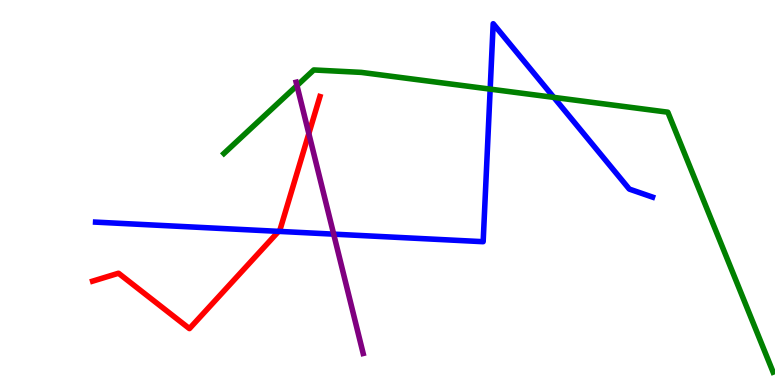[{'lines': ['blue', 'red'], 'intersections': [{'x': 3.6, 'y': 3.99}]}, {'lines': ['green', 'red'], 'intersections': []}, {'lines': ['purple', 'red'], 'intersections': [{'x': 3.98, 'y': 6.53}]}, {'lines': ['blue', 'green'], 'intersections': [{'x': 6.32, 'y': 7.69}, {'x': 7.15, 'y': 7.47}]}, {'lines': ['blue', 'purple'], 'intersections': [{'x': 4.31, 'y': 3.92}]}, {'lines': ['green', 'purple'], 'intersections': [{'x': 3.83, 'y': 7.78}]}]